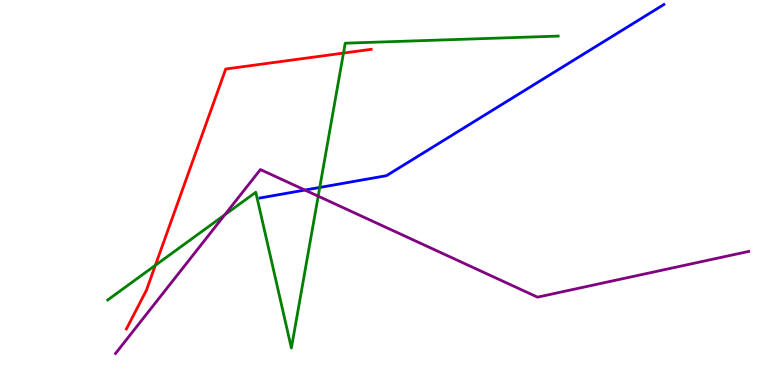[{'lines': ['blue', 'red'], 'intersections': []}, {'lines': ['green', 'red'], 'intersections': [{'x': 2.0, 'y': 3.11}, {'x': 4.43, 'y': 8.62}]}, {'lines': ['purple', 'red'], 'intersections': []}, {'lines': ['blue', 'green'], 'intersections': [{'x': 4.13, 'y': 5.13}]}, {'lines': ['blue', 'purple'], 'intersections': [{'x': 3.93, 'y': 5.06}]}, {'lines': ['green', 'purple'], 'intersections': [{'x': 2.9, 'y': 4.42}, {'x': 4.11, 'y': 4.9}]}]